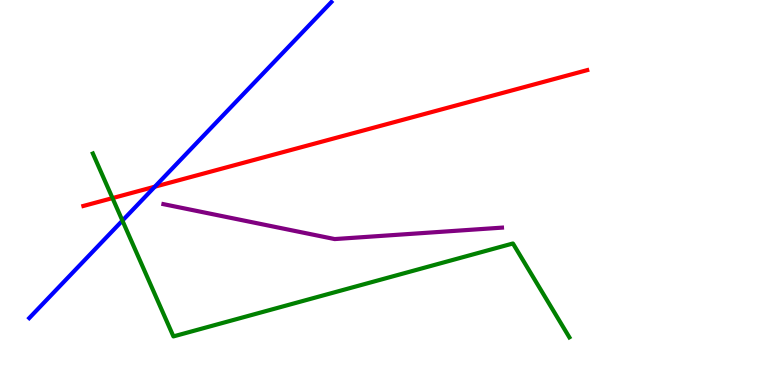[{'lines': ['blue', 'red'], 'intersections': [{'x': 2.0, 'y': 5.15}]}, {'lines': ['green', 'red'], 'intersections': [{'x': 1.45, 'y': 4.85}]}, {'lines': ['purple', 'red'], 'intersections': []}, {'lines': ['blue', 'green'], 'intersections': [{'x': 1.58, 'y': 4.27}]}, {'lines': ['blue', 'purple'], 'intersections': []}, {'lines': ['green', 'purple'], 'intersections': []}]